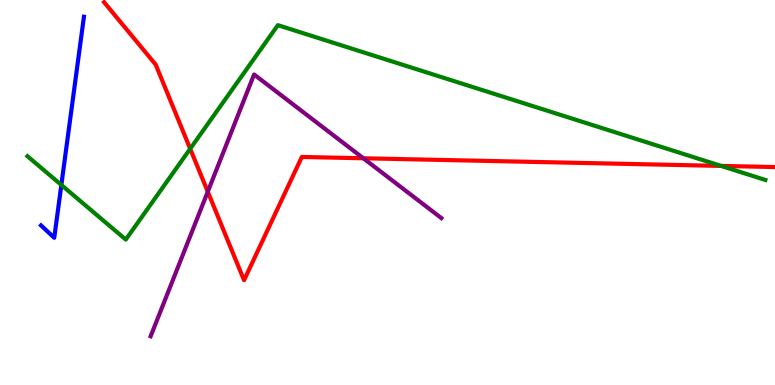[{'lines': ['blue', 'red'], 'intersections': []}, {'lines': ['green', 'red'], 'intersections': [{'x': 2.45, 'y': 6.14}, {'x': 9.3, 'y': 5.69}]}, {'lines': ['purple', 'red'], 'intersections': [{'x': 2.68, 'y': 5.02}, {'x': 4.69, 'y': 5.89}]}, {'lines': ['blue', 'green'], 'intersections': [{'x': 0.792, 'y': 5.2}]}, {'lines': ['blue', 'purple'], 'intersections': []}, {'lines': ['green', 'purple'], 'intersections': []}]